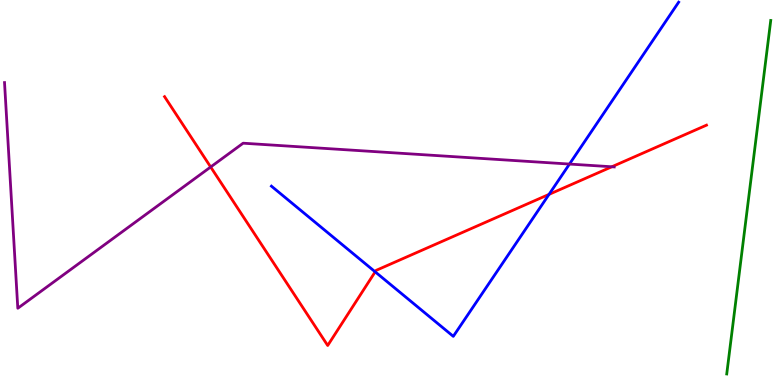[{'lines': ['blue', 'red'], 'intersections': [{'x': 4.84, 'y': 2.94}, {'x': 7.08, 'y': 4.95}]}, {'lines': ['green', 'red'], 'intersections': []}, {'lines': ['purple', 'red'], 'intersections': [{'x': 2.72, 'y': 5.66}, {'x': 7.89, 'y': 5.67}]}, {'lines': ['blue', 'green'], 'intersections': []}, {'lines': ['blue', 'purple'], 'intersections': [{'x': 7.35, 'y': 5.74}]}, {'lines': ['green', 'purple'], 'intersections': []}]